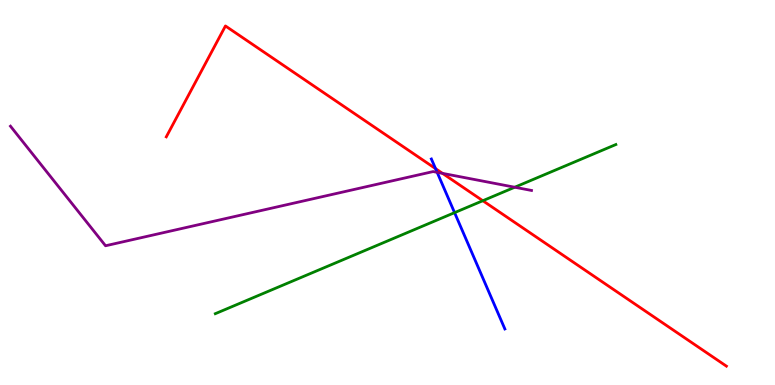[{'lines': ['blue', 'red'], 'intersections': [{'x': 5.62, 'y': 5.62}]}, {'lines': ['green', 'red'], 'intersections': [{'x': 6.23, 'y': 4.79}]}, {'lines': ['purple', 'red'], 'intersections': [{'x': 5.71, 'y': 5.5}]}, {'lines': ['blue', 'green'], 'intersections': [{'x': 5.87, 'y': 4.48}]}, {'lines': ['blue', 'purple'], 'intersections': [{'x': 5.64, 'y': 5.52}]}, {'lines': ['green', 'purple'], 'intersections': [{'x': 6.64, 'y': 5.14}]}]